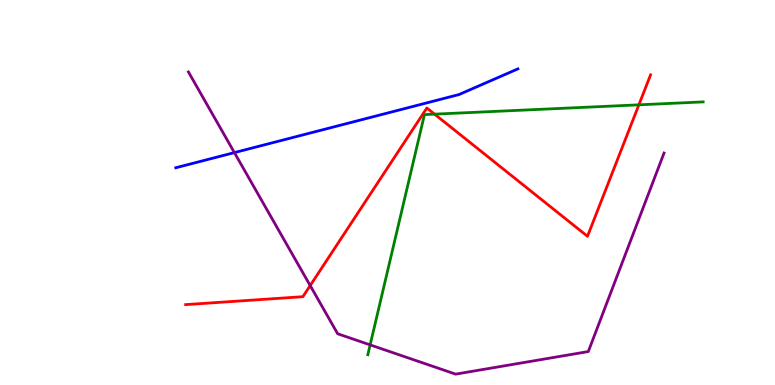[{'lines': ['blue', 'red'], 'intersections': []}, {'lines': ['green', 'red'], 'intersections': [{'x': 5.61, 'y': 7.03}, {'x': 8.24, 'y': 7.28}]}, {'lines': ['purple', 'red'], 'intersections': [{'x': 4.0, 'y': 2.58}]}, {'lines': ['blue', 'green'], 'intersections': []}, {'lines': ['blue', 'purple'], 'intersections': [{'x': 3.02, 'y': 6.04}]}, {'lines': ['green', 'purple'], 'intersections': [{'x': 4.78, 'y': 1.04}]}]